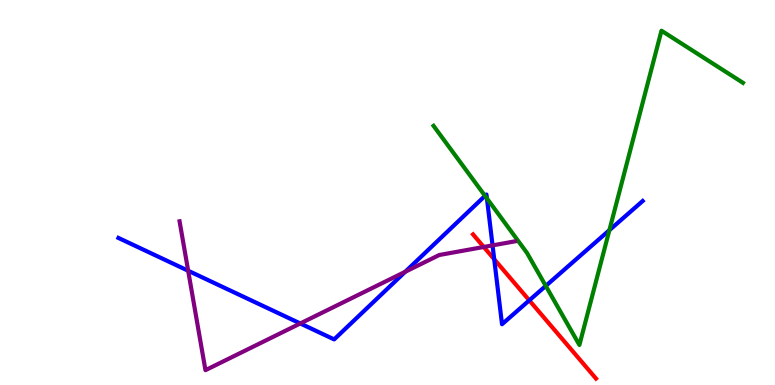[{'lines': ['blue', 'red'], 'intersections': [{'x': 6.38, 'y': 3.27}, {'x': 6.83, 'y': 2.2}]}, {'lines': ['green', 'red'], 'intersections': []}, {'lines': ['purple', 'red'], 'intersections': [{'x': 6.24, 'y': 3.59}]}, {'lines': ['blue', 'green'], 'intersections': [{'x': 6.26, 'y': 4.91}, {'x': 6.28, 'y': 4.85}, {'x': 7.04, 'y': 2.57}, {'x': 7.86, 'y': 4.02}]}, {'lines': ['blue', 'purple'], 'intersections': [{'x': 2.43, 'y': 2.97}, {'x': 3.87, 'y': 1.6}, {'x': 5.23, 'y': 2.94}, {'x': 6.36, 'y': 3.63}]}, {'lines': ['green', 'purple'], 'intersections': []}]